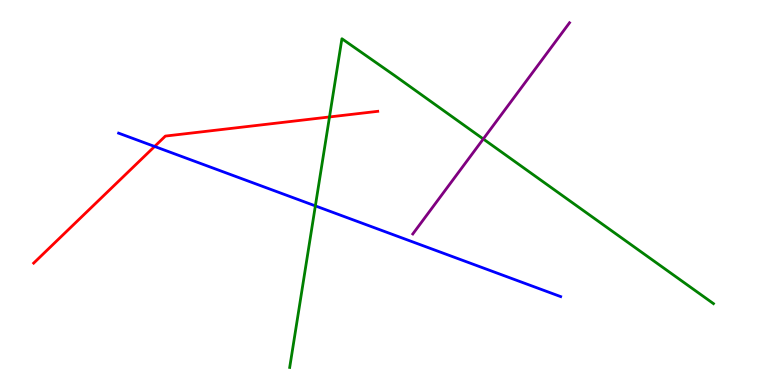[{'lines': ['blue', 'red'], 'intersections': [{'x': 1.99, 'y': 6.2}]}, {'lines': ['green', 'red'], 'intersections': [{'x': 4.25, 'y': 6.96}]}, {'lines': ['purple', 'red'], 'intersections': []}, {'lines': ['blue', 'green'], 'intersections': [{'x': 4.07, 'y': 4.65}]}, {'lines': ['blue', 'purple'], 'intersections': []}, {'lines': ['green', 'purple'], 'intersections': [{'x': 6.24, 'y': 6.39}]}]